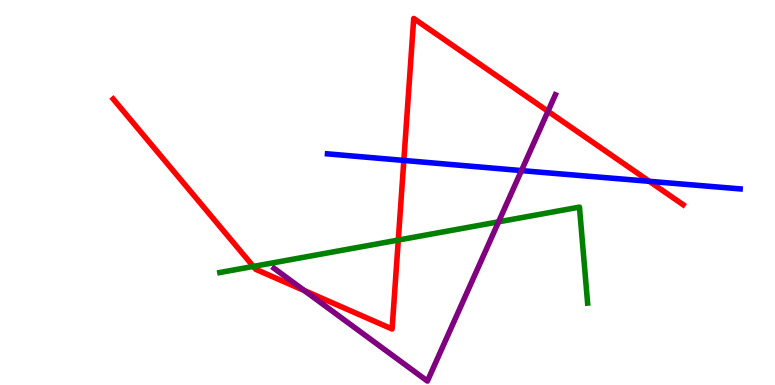[{'lines': ['blue', 'red'], 'intersections': [{'x': 5.21, 'y': 5.83}, {'x': 8.38, 'y': 5.29}]}, {'lines': ['green', 'red'], 'intersections': [{'x': 3.27, 'y': 3.08}, {'x': 5.14, 'y': 3.76}]}, {'lines': ['purple', 'red'], 'intersections': [{'x': 3.93, 'y': 2.45}, {'x': 7.07, 'y': 7.11}]}, {'lines': ['blue', 'green'], 'intersections': []}, {'lines': ['blue', 'purple'], 'intersections': [{'x': 6.73, 'y': 5.57}]}, {'lines': ['green', 'purple'], 'intersections': [{'x': 6.43, 'y': 4.24}]}]